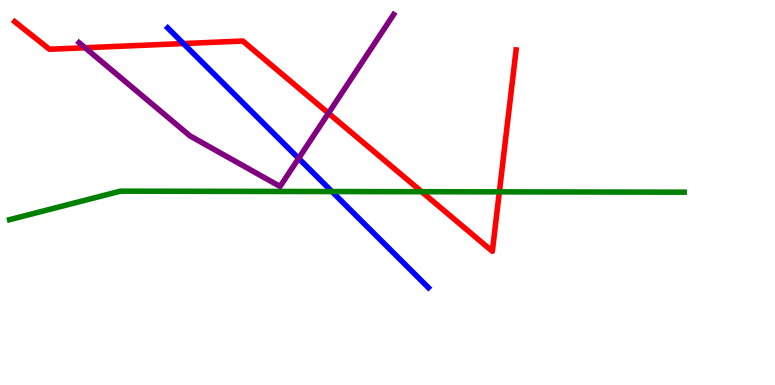[{'lines': ['blue', 'red'], 'intersections': [{'x': 2.37, 'y': 8.87}]}, {'lines': ['green', 'red'], 'intersections': [{'x': 5.44, 'y': 5.02}, {'x': 6.44, 'y': 5.02}]}, {'lines': ['purple', 'red'], 'intersections': [{'x': 1.1, 'y': 8.76}, {'x': 4.24, 'y': 7.06}]}, {'lines': ['blue', 'green'], 'intersections': [{'x': 4.28, 'y': 5.02}]}, {'lines': ['blue', 'purple'], 'intersections': [{'x': 3.85, 'y': 5.89}]}, {'lines': ['green', 'purple'], 'intersections': []}]